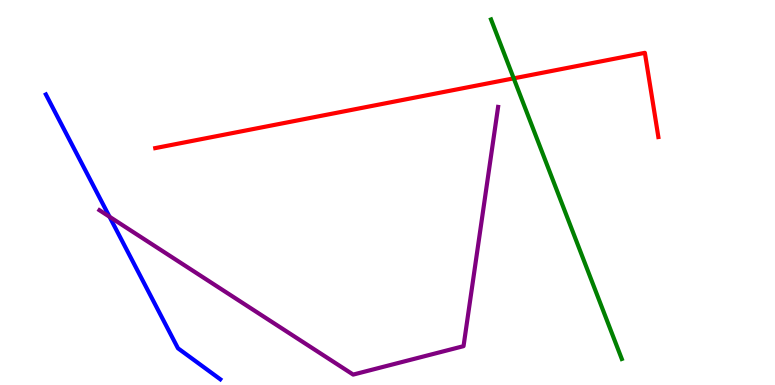[{'lines': ['blue', 'red'], 'intersections': []}, {'lines': ['green', 'red'], 'intersections': [{'x': 6.63, 'y': 7.96}]}, {'lines': ['purple', 'red'], 'intersections': []}, {'lines': ['blue', 'green'], 'intersections': []}, {'lines': ['blue', 'purple'], 'intersections': [{'x': 1.41, 'y': 4.37}]}, {'lines': ['green', 'purple'], 'intersections': []}]